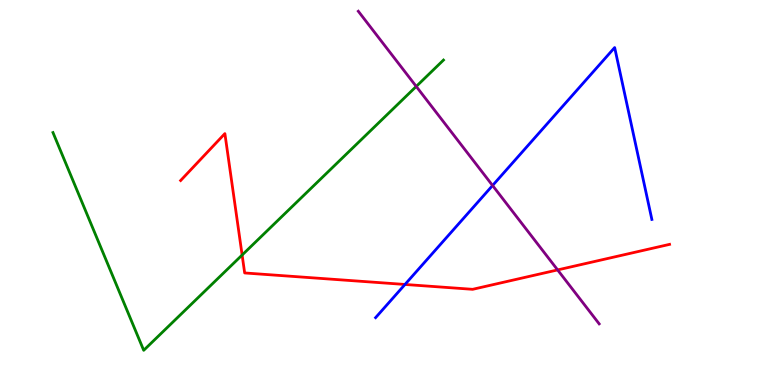[{'lines': ['blue', 'red'], 'intersections': [{'x': 5.23, 'y': 2.61}]}, {'lines': ['green', 'red'], 'intersections': [{'x': 3.12, 'y': 3.38}]}, {'lines': ['purple', 'red'], 'intersections': [{'x': 7.2, 'y': 2.99}]}, {'lines': ['blue', 'green'], 'intersections': []}, {'lines': ['blue', 'purple'], 'intersections': [{'x': 6.36, 'y': 5.18}]}, {'lines': ['green', 'purple'], 'intersections': [{'x': 5.37, 'y': 7.75}]}]